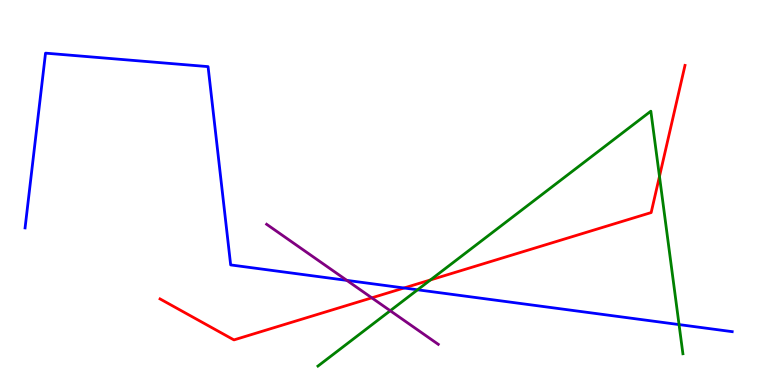[{'lines': ['blue', 'red'], 'intersections': [{'x': 5.21, 'y': 2.52}]}, {'lines': ['green', 'red'], 'intersections': [{'x': 5.55, 'y': 2.73}, {'x': 8.51, 'y': 5.42}]}, {'lines': ['purple', 'red'], 'intersections': [{'x': 4.8, 'y': 2.26}]}, {'lines': ['blue', 'green'], 'intersections': [{'x': 5.39, 'y': 2.47}, {'x': 8.76, 'y': 1.57}]}, {'lines': ['blue', 'purple'], 'intersections': [{'x': 4.48, 'y': 2.72}]}, {'lines': ['green', 'purple'], 'intersections': [{'x': 5.04, 'y': 1.93}]}]